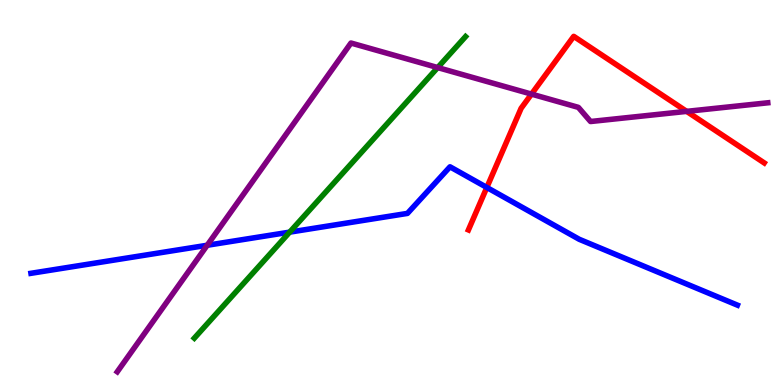[{'lines': ['blue', 'red'], 'intersections': [{'x': 6.28, 'y': 5.13}]}, {'lines': ['green', 'red'], 'intersections': []}, {'lines': ['purple', 'red'], 'intersections': [{'x': 6.86, 'y': 7.56}, {'x': 8.86, 'y': 7.11}]}, {'lines': ['blue', 'green'], 'intersections': [{'x': 3.74, 'y': 3.97}]}, {'lines': ['blue', 'purple'], 'intersections': [{'x': 2.67, 'y': 3.63}]}, {'lines': ['green', 'purple'], 'intersections': [{'x': 5.65, 'y': 8.24}]}]